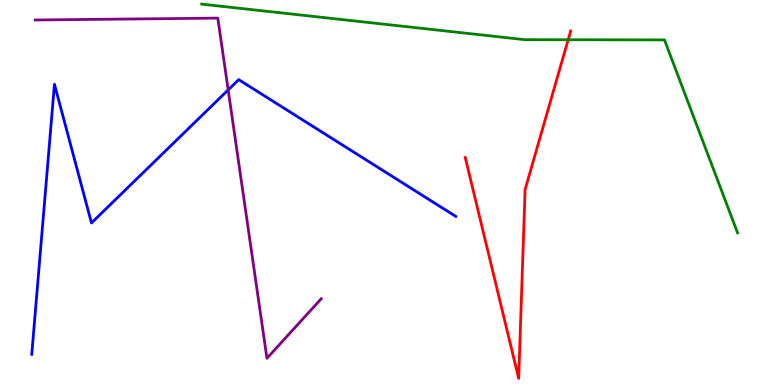[{'lines': ['blue', 'red'], 'intersections': []}, {'lines': ['green', 'red'], 'intersections': [{'x': 7.33, 'y': 8.97}]}, {'lines': ['purple', 'red'], 'intersections': []}, {'lines': ['blue', 'green'], 'intersections': []}, {'lines': ['blue', 'purple'], 'intersections': [{'x': 2.94, 'y': 7.66}]}, {'lines': ['green', 'purple'], 'intersections': []}]